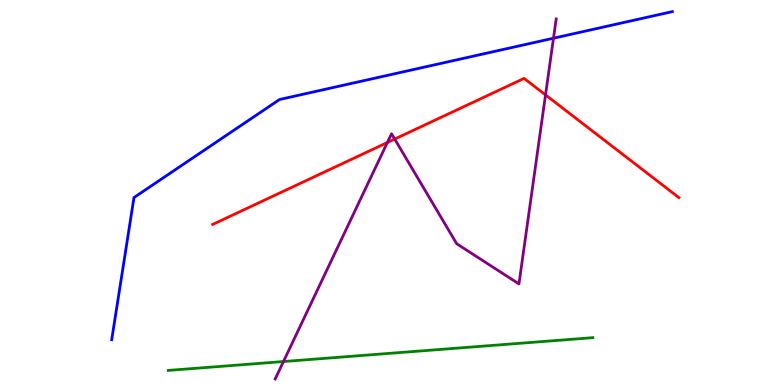[{'lines': ['blue', 'red'], 'intersections': []}, {'lines': ['green', 'red'], 'intersections': []}, {'lines': ['purple', 'red'], 'intersections': [{'x': 5.0, 'y': 6.3}, {'x': 5.09, 'y': 6.39}, {'x': 7.04, 'y': 7.53}]}, {'lines': ['blue', 'green'], 'intersections': []}, {'lines': ['blue', 'purple'], 'intersections': [{'x': 7.14, 'y': 9.01}]}, {'lines': ['green', 'purple'], 'intersections': [{'x': 3.66, 'y': 0.609}]}]